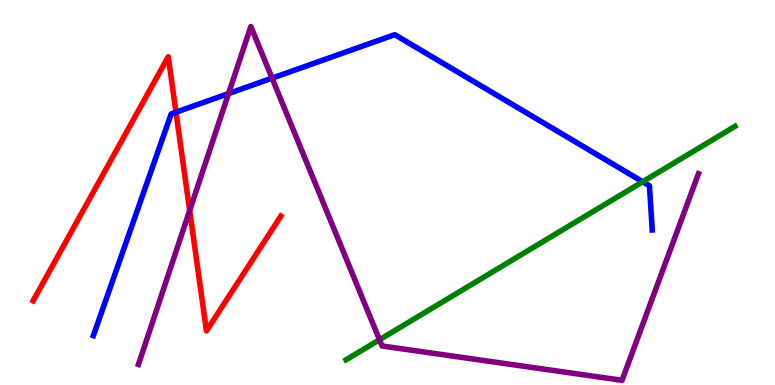[{'lines': ['blue', 'red'], 'intersections': [{'x': 2.27, 'y': 7.09}]}, {'lines': ['green', 'red'], 'intersections': []}, {'lines': ['purple', 'red'], 'intersections': [{'x': 2.45, 'y': 4.53}]}, {'lines': ['blue', 'green'], 'intersections': [{'x': 8.29, 'y': 5.28}]}, {'lines': ['blue', 'purple'], 'intersections': [{'x': 2.95, 'y': 7.57}, {'x': 3.51, 'y': 7.97}]}, {'lines': ['green', 'purple'], 'intersections': [{'x': 4.9, 'y': 1.18}]}]